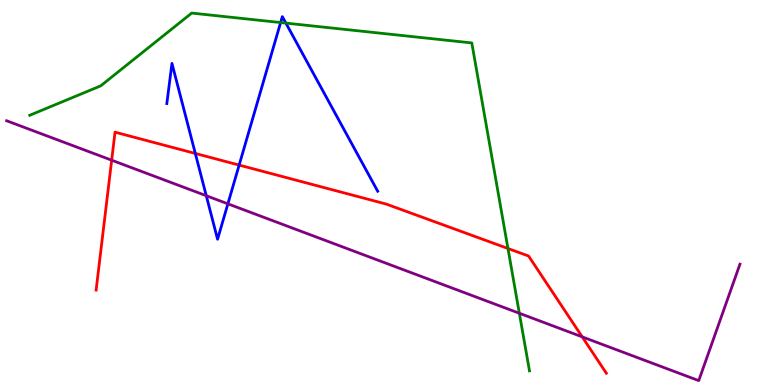[{'lines': ['blue', 'red'], 'intersections': [{'x': 2.52, 'y': 6.01}, {'x': 3.09, 'y': 5.71}]}, {'lines': ['green', 'red'], 'intersections': [{'x': 6.55, 'y': 3.55}]}, {'lines': ['purple', 'red'], 'intersections': [{'x': 1.44, 'y': 5.84}, {'x': 7.51, 'y': 1.25}]}, {'lines': ['blue', 'green'], 'intersections': [{'x': 3.62, 'y': 9.41}, {'x': 3.69, 'y': 9.4}]}, {'lines': ['blue', 'purple'], 'intersections': [{'x': 2.66, 'y': 4.92}, {'x': 2.94, 'y': 4.71}]}, {'lines': ['green', 'purple'], 'intersections': [{'x': 6.7, 'y': 1.86}]}]